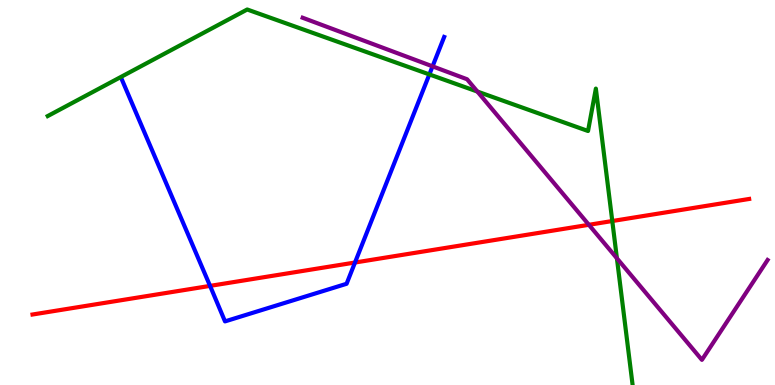[{'lines': ['blue', 'red'], 'intersections': [{'x': 2.71, 'y': 2.57}, {'x': 4.58, 'y': 3.18}]}, {'lines': ['green', 'red'], 'intersections': [{'x': 7.9, 'y': 4.26}]}, {'lines': ['purple', 'red'], 'intersections': [{'x': 7.6, 'y': 4.16}]}, {'lines': ['blue', 'green'], 'intersections': [{'x': 5.54, 'y': 8.07}]}, {'lines': ['blue', 'purple'], 'intersections': [{'x': 5.58, 'y': 8.28}]}, {'lines': ['green', 'purple'], 'intersections': [{'x': 6.16, 'y': 7.62}, {'x': 7.96, 'y': 3.29}]}]